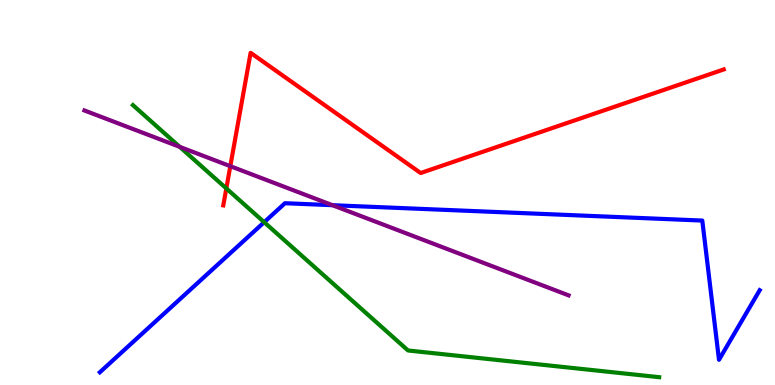[{'lines': ['blue', 'red'], 'intersections': []}, {'lines': ['green', 'red'], 'intersections': [{'x': 2.92, 'y': 5.11}]}, {'lines': ['purple', 'red'], 'intersections': [{'x': 2.97, 'y': 5.68}]}, {'lines': ['blue', 'green'], 'intersections': [{'x': 3.41, 'y': 4.23}]}, {'lines': ['blue', 'purple'], 'intersections': [{'x': 4.29, 'y': 4.67}]}, {'lines': ['green', 'purple'], 'intersections': [{'x': 2.32, 'y': 6.19}]}]